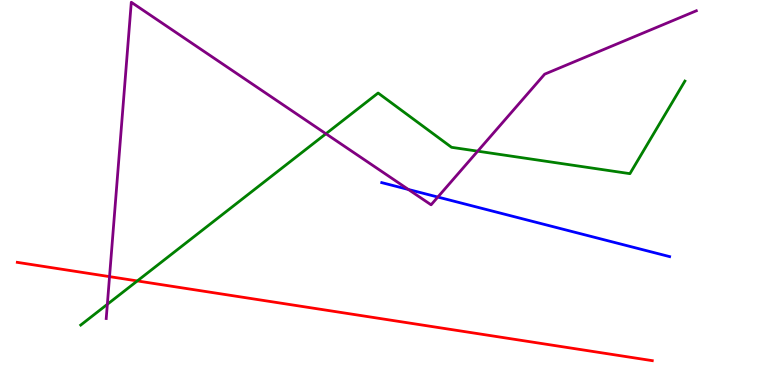[{'lines': ['blue', 'red'], 'intersections': []}, {'lines': ['green', 'red'], 'intersections': [{'x': 1.77, 'y': 2.7}]}, {'lines': ['purple', 'red'], 'intersections': [{'x': 1.41, 'y': 2.81}]}, {'lines': ['blue', 'green'], 'intersections': []}, {'lines': ['blue', 'purple'], 'intersections': [{'x': 5.27, 'y': 5.08}, {'x': 5.65, 'y': 4.88}]}, {'lines': ['green', 'purple'], 'intersections': [{'x': 1.39, 'y': 2.1}, {'x': 4.21, 'y': 6.53}, {'x': 6.16, 'y': 6.07}]}]